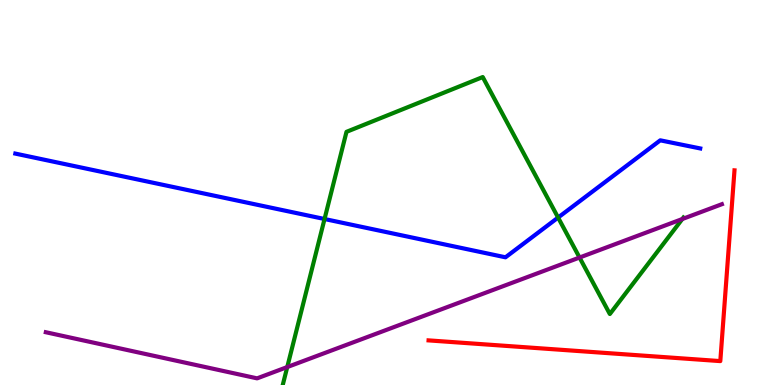[{'lines': ['blue', 'red'], 'intersections': []}, {'lines': ['green', 'red'], 'intersections': []}, {'lines': ['purple', 'red'], 'intersections': []}, {'lines': ['blue', 'green'], 'intersections': [{'x': 4.19, 'y': 4.31}, {'x': 7.2, 'y': 4.35}]}, {'lines': ['blue', 'purple'], 'intersections': []}, {'lines': ['green', 'purple'], 'intersections': [{'x': 3.71, 'y': 0.466}, {'x': 7.48, 'y': 3.31}, {'x': 8.8, 'y': 4.31}]}]